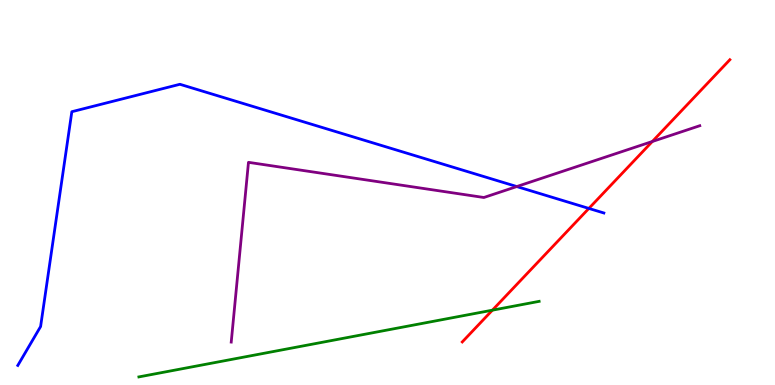[{'lines': ['blue', 'red'], 'intersections': [{'x': 7.6, 'y': 4.59}]}, {'lines': ['green', 'red'], 'intersections': [{'x': 6.35, 'y': 1.94}]}, {'lines': ['purple', 'red'], 'intersections': [{'x': 8.42, 'y': 6.32}]}, {'lines': ['blue', 'green'], 'intersections': []}, {'lines': ['blue', 'purple'], 'intersections': [{'x': 6.67, 'y': 5.15}]}, {'lines': ['green', 'purple'], 'intersections': []}]